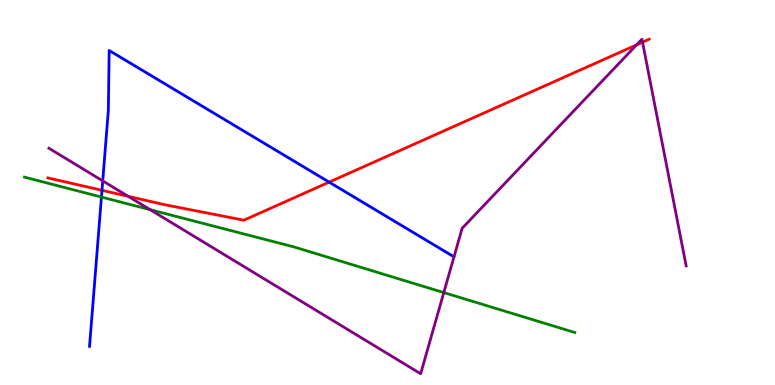[{'lines': ['blue', 'red'], 'intersections': [{'x': 1.32, 'y': 5.06}, {'x': 4.25, 'y': 5.27}]}, {'lines': ['green', 'red'], 'intersections': []}, {'lines': ['purple', 'red'], 'intersections': [{'x': 1.65, 'y': 4.9}, {'x': 8.21, 'y': 8.84}, {'x': 8.29, 'y': 8.9}]}, {'lines': ['blue', 'green'], 'intersections': [{'x': 1.31, 'y': 4.88}]}, {'lines': ['blue', 'purple'], 'intersections': [{'x': 1.33, 'y': 5.3}]}, {'lines': ['green', 'purple'], 'intersections': [{'x': 1.94, 'y': 4.55}, {'x': 5.73, 'y': 2.4}]}]